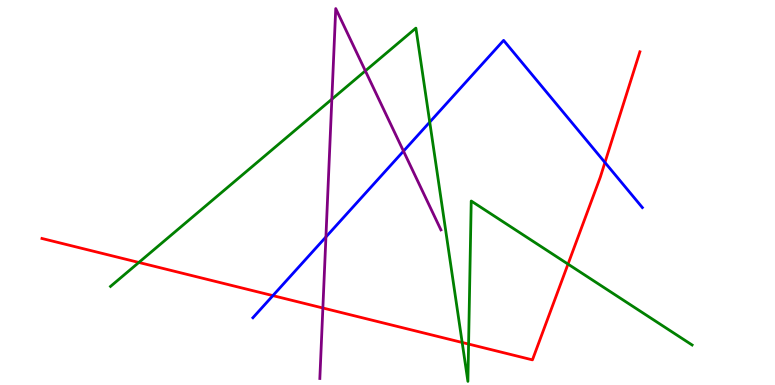[{'lines': ['blue', 'red'], 'intersections': [{'x': 3.52, 'y': 2.32}, {'x': 7.81, 'y': 5.78}]}, {'lines': ['green', 'red'], 'intersections': [{'x': 1.79, 'y': 3.18}, {'x': 5.96, 'y': 1.1}, {'x': 6.05, 'y': 1.06}, {'x': 7.33, 'y': 3.14}]}, {'lines': ['purple', 'red'], 'intersections': [{'x': 4.17, 'y': 2.0}]}, {'lines': ['blue', 'green'], 'intersections': [{'x': 5.55, 'y': 6.83}]}, {'lines': ['blue', 'purple'], 'intersections': [{'x': 4.21, 'y': 3.85}, {'x': 5.21, 'y': 6.07}]}, {'lines': ['green', 'purple'], 'intersections': [{'x': 4.28, 'y': 7.42}, {'x': 4.71, 'y': 8.16}]}]